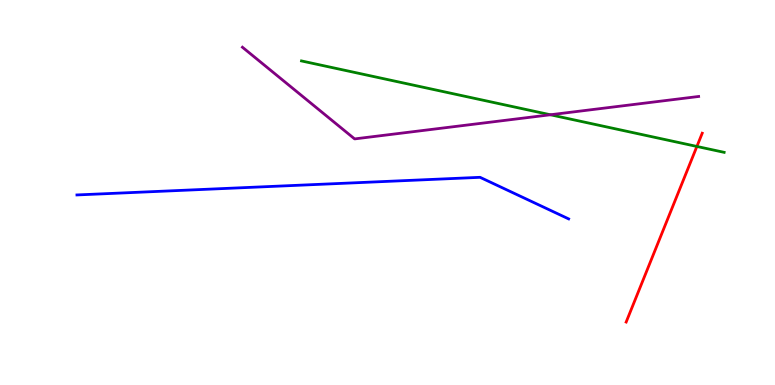[{'lines': ['blue', 'red'], 'intersections': []}, {'lines': ['green', 'red'], 'intersections': [{'x': 8.99, 'y': 6.2}]}, {'lines': ['purple', 'red'], 'intersections': []}, {'lines': ['blue', 'green'], 'intersections': []}, {'lines': ['blue', 'purple'], 'intersections': []}, {'lines': ['green', 'purple'], 'intersections': [{'x': 7.1, 'y': 7.02}]}]